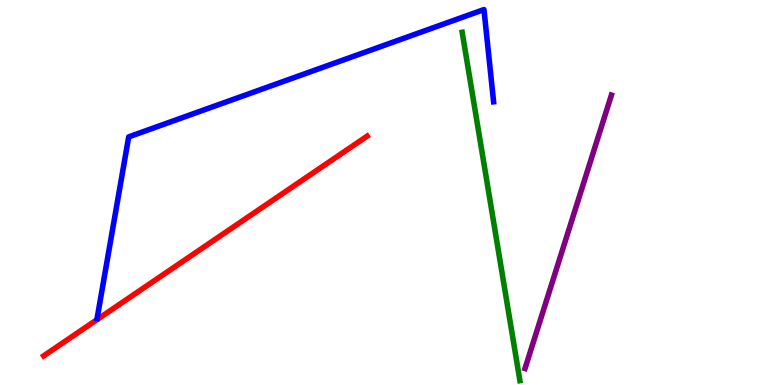[{'lines': ['blue', 'red'], 'intersections': []}, {'lines': ['green', 'red'], 'intersections': []}, {'lines': ['purple', 'red'], 'intersections': []}, {'lines': ['blue', 'green'], 'intersections': []}, {'lines': ['blue', 'purple'], 'intersections': []}, {'lines': ['green', 'purple'], 'intersections': []}]